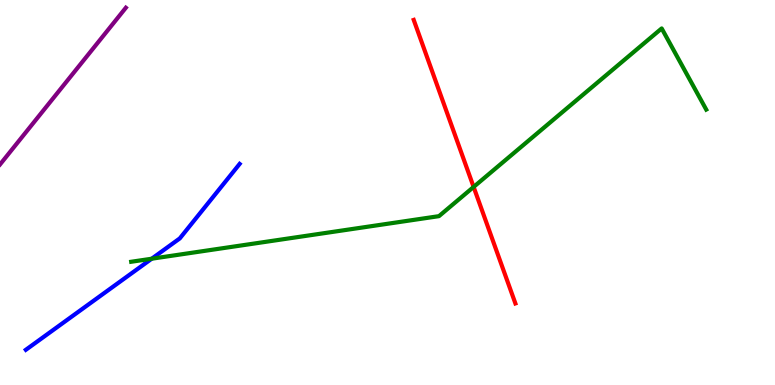[{'lines': ['blue', 'red'], 'intersections': []}, {'lines': ['green', 'red'], 'intersections': [{'x': 6.11, 'y': 5.14}]}, {'lines': ['purple', 'red'], 'intersections': []}, {'lines': ['blue', 'green'], 'intersections': [{'x': 1.96, 'y': 3.28}]}, {'lines': ['blue', 'purple'], 'intersections': []}, {'lines': ['green', 'purple'], 'intersections': []}]